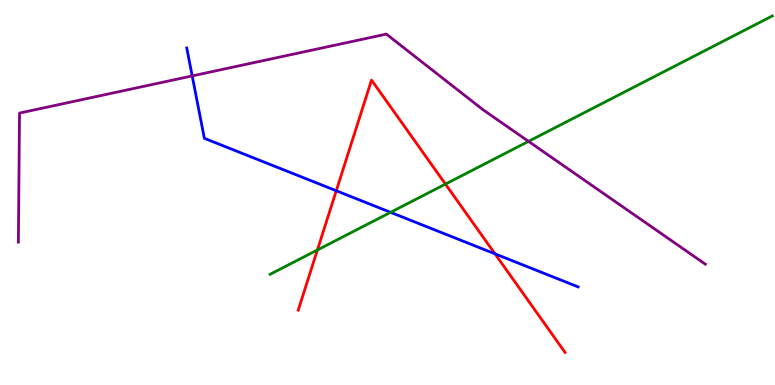[{'lines': ['blue', 'red'], 'intersections': [{'x': 4.34, 'y': 5.05}, {'x': 6.39, 'y': 3.41}]}, {'lines': ['green', 'red'], 'intersections': [{'x': 4.1, 'y': 3.51}, {'x': 5.75, 'y': 5.22}]}, {'lines': ['purple', 'red'], 'intersections': []}, {'lines': ['blue', 'green'], 'intersections': [{'x': 5.04, 'y': 4.48}]}, {'lines': ['blue', 'purple'], 'intersections': [{'x': 2.48, 'y': 8.03}]}, {'lines': ['green', 'purple'], 'intersections': [{'x': 6.82, 'y': 6.33}]}]